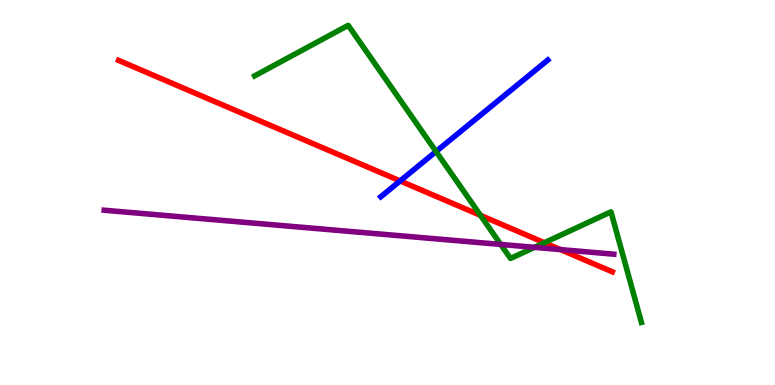[{'lines': ['blue', 'red'], 'intersections': [{'x': 5.16, 'y': 5.3}]}, {'lines': ['green', 'red'], 'intersections': [{'x': 6.2, 'y': 4.41}, {'x': 7.02, 'y': 3.7}]}, {'lines': ['purple', 'red'], 'intersections': [{'x': 7.23, 'y': 3.52}]}, {'lines': ['blue', 'green'], 'intersections': [{'x': 5.63, 'y': 6.06}]}, {'lines': ['blue', 'purple'], 'intersections': []}, {'lines': ['green', 'purple'], 'intersections': [{'x': 6.46, 'y': 3.65}, {'x': 6.9, 'y': 3.58}]}]